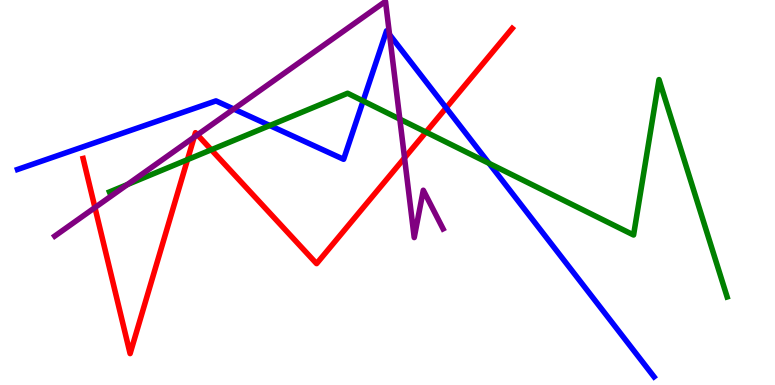[{'lines': ['blue', 'red'], 'intersections': [{'x': 5.76, 'y': 7.2}]}, {'lines': ['green', 'red'], 'intersections': [{'x': 2.42, 'y': 5.85}, {'x': 2.73, 'y': 6.11}, {'x': 5.5, 'y': 6.57}]}, {'lines': ['purple', 'red'], 'intersections': [{'x': 1.22, 'y': 4.61}, {'x': 2.51, 'y': 6.44}, {'x': 2.55, 'y': 6.5}, {'x': 5.22, 'y': 5.9}]}, {'lines': ['blue', 'green'], 'intersections': [{'x': 3.48, 'y': 6.74}, {'x': 4.69, 'y': 7.38}, {'x': 6.31, 'y': 5.76}]}, {'lines': ['blue', 'purple'], 'intersections': [{'x': 3.02, 'y': 7.17}, {'x': 5.03, 'y': 9.1}]}, {'lines': ['green', 'purple'], 'intersections': [{'x': 1.64, 'y': 5.21}, {'x': 5.16, 'y': 6.91}]}]